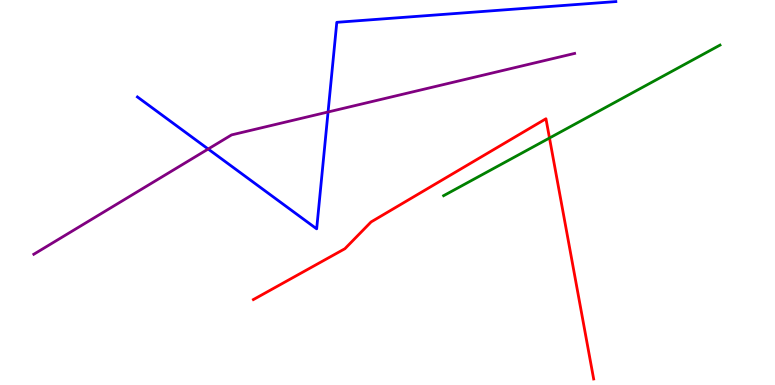[{'lines': ['blue', 'red'], 'intersections': []}, {'lines': ['green', 'red'], 'intersections': [{'x': 7.09, 'y': 6.42}]}, {'lines': ['purple', 'red'], 'intersections': []}, {'lines': ['blue', 'green'], 'intersections': []}, {'lines': ['blue', 'purple'], 'intersections': [{'x': 2.69, 'y': 6.13}, {'x': 4.23, 'y': 7.09}]}, {'lines': ['green', 'purple'], 'intersections': []}]